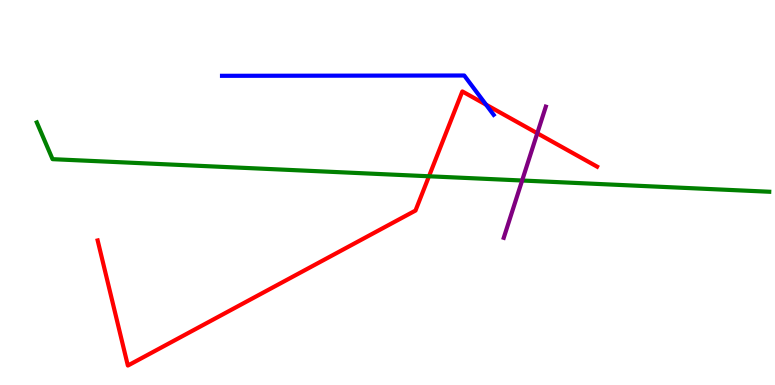[{'lines': ['blue', 'red'], 'intersections': [{'x': 6.27, 'y': 7.28}]}, {'lines': ['green', 'red'], 'intersections': [{'x': 5.54, 'y': 5.42}]}, {'lines': ['purple', 'red'], 'intersections': [{'x': 6.93, 'y': 6.54}]}, {'lines': ['blue', 'green'], 'intersections': []}, {'lines': ['blue', 'purple'], 'intersections': []}, {'lines': ['green', 'purple'], 'intersections': [{'x': 6.74, 'y': 5.31}]}]